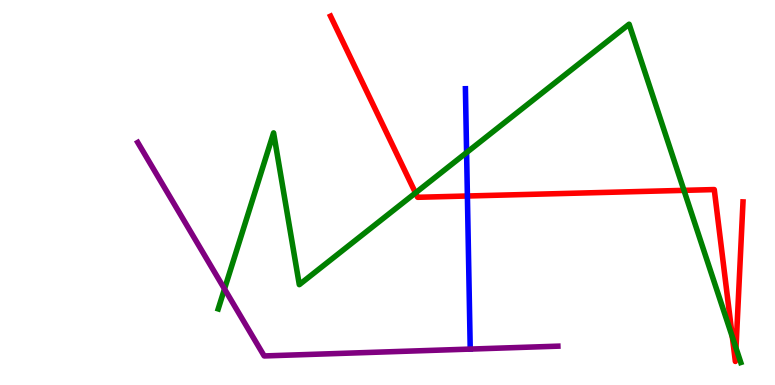[{'lines': ['blue', 'red'], 'intersections': [{'x': 6.03, 'y': 4.91}]}, {'lines': ['green', 'red'], 'intersections': [{'x': 5.36, 'y': 4.99}, {'x': 8.83, 'y': 5.06}, {'x': 9.45, 'y': 1.25}, {'x': 9.5, 'y': 0.961}]}, {'lines': ['purple', 'red'], 'intersections': []}, {'lines': ['blue', 'green'], 'intersections': [{'x': 6.02, 'y': 6.04}]}, {'lines': ['blue', 'purple'], 'intersections': []}, {'lines': ['green', 'purple'], 'intersections': [{'x': 2.9, 'y': 2.5}]}]